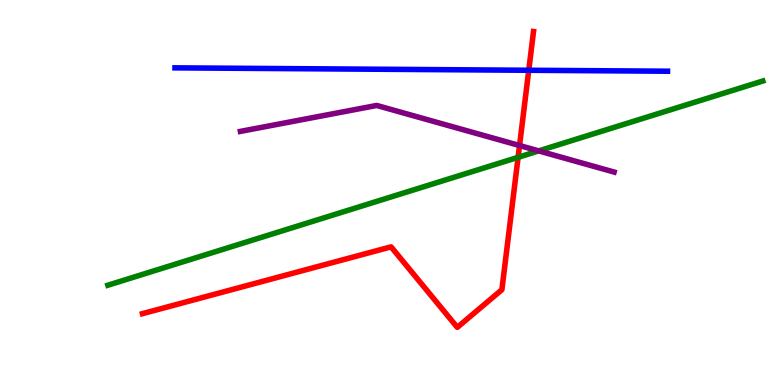[{'lines': ['blue', 'red'], 'intersections': [{'x': 6.82, 'y': 8.17}]}, {'lines': ['green', 'red'], 'intersections': [{'x': 6.69, 'y': 5.91}]}, {'lines': ['purple', 'red'], 'intersections': [{'x': 6.7, 'y': 6.22}]}, {'lines': ['blue', 'green'], 'intersections': []}, {'lines': ['blue', 'purple'], 'intersections': []}, {'lines': ['green', 'purple'], 'intersections': [{'x': 6.95, 'y': 6.08}]}]